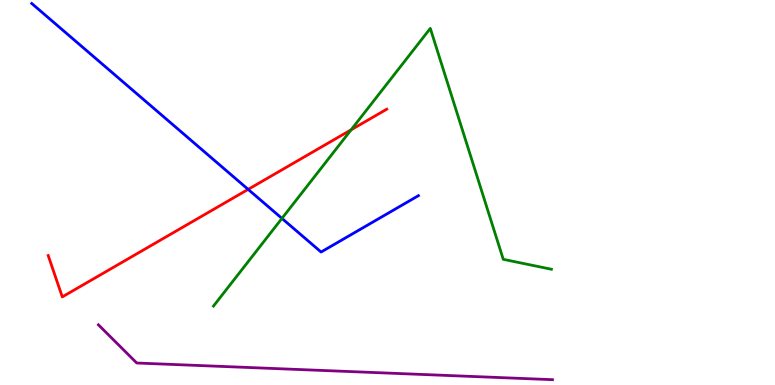[{'lines': ['blue', 'red'], 'intersections': [{'x': 3.2, 'y': 5.08}]}, {'lines': ['green', 'red'], 'intersections': [{'x': 4.53, 'y': 6.63}]}, {'lines': ['purple', 'red'], 'intersections': []}, {'lines': ['blue', 'green'], 'intersections': [{'x': 3.64, 'y': 4.33}]}, {'lines': ['blue', 'purple'], 'intersections': []}, {'lines': ['green', 'purple'], 'intersections': []}]